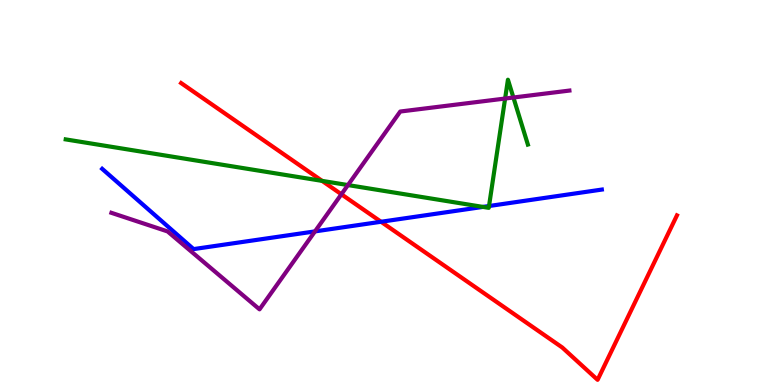[{'lines': ['blue', 'red'], 'intersections': [{'x': 4.92, 'y': 4.24}]}, {'lines': ['green', 'red'], 'intersections': [{'x': 4.16, 'y': 5.3}]}, {'lines': ['purple', 'red'], 'intersections': [{'x': 4.41, 'y': 4.95}]}, {'lines': ['blue', 'green'], 'intersections': [{'x': 6.23, 'y': 4.63}, {'x': 6.31, 'y': 4.65}]}, {'lines': ['blue', 'purple'], 'intersections': [{'x': 4.06, 'y': 3.99}]}, {'lines': ['green', 'purple'], 'intersections': [{'x': 4.49, 'y': 5.19}, {'x': 6.52, 'y': 7.44}, {'x': 6.62, 'y': 7.47}]}]